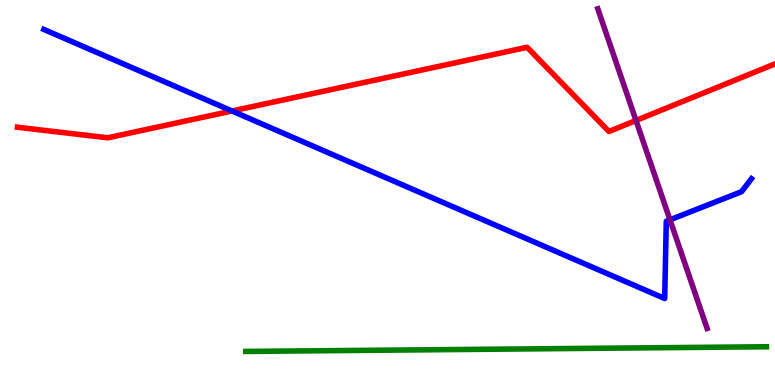[{'lines': ['blue', 'red'], 'intersections': [{'x': 2.99, 'y': 7.12}]}, {'lines': ['green', 'red'], 'intersections': []}, {'lines': ['purple', 'red'], 'intersections': [{'x': 8.21, 'y': 6.87}]}, {'lines': ['blue', 'green'], 'intersections': []}, {'lines': ['blue', 'purple'], 'intersections': [{'x': 8.64, 'y': 4.29}]}, {'lines': ['green', 'purple'], 'intersections': []}]